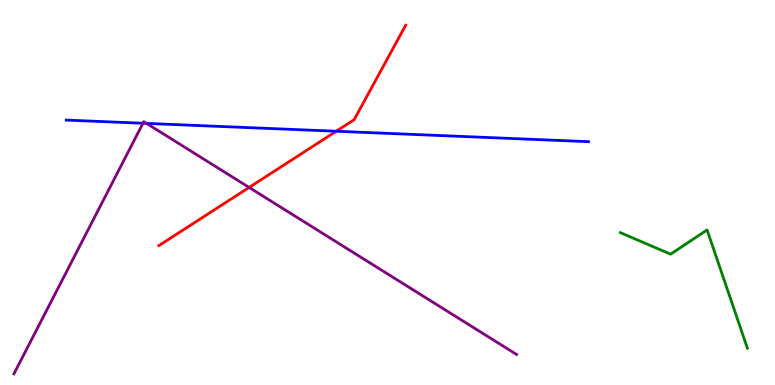[{'lines': ['blue', 'red'], 'intersections': [{'x': 4.34, 'y': 6.59}]}, {'lines': ['green', 'red'], 'intersections': []}, {'lines': ['purple', 'red'], 'intersections': [{'x': 3.21, 'y': 5.13}]}, {'lines': ['blue', 'green'], 'intersections': []}, {'lines': ['blue', 'purple'], 'intersections': [{'x': 1.84, 'y': 6.8}, {'x': 1.89, 'y': 6.79}]}, {'lines': ['green', 'purple'], 'intersections': []}]